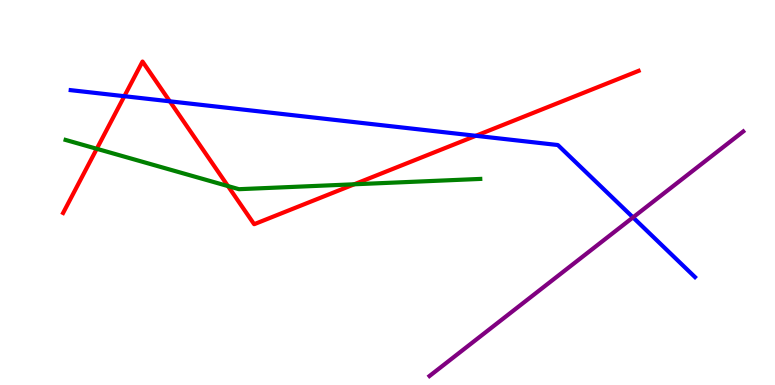[{'lines': ['blue', 'red'], 'intersections': [{'x': 1.6, 'y': 7.5}, {'x': 2.19, 'y': 7.37}, {'x': 6.14, 'y': 6.47}]}, {'lines': ['green', 'red'], 'intersections': [{'x': 1.25, 'y': 6.14}, {'x': 2.94, 'y': 5.17}, {'x': 4.57, 'y': 5.21}]}, {'lines': ['purple', 'red'], 'intersections': []}, {'lines': ['blue', 'green'], 'intersections': []}, {'lines': ['blue', 'purple'], 'intersections': [{'x': 8.17, 'y': 4.35}]}, {'lines': ['green', 'purple'], 'intersections': []}]